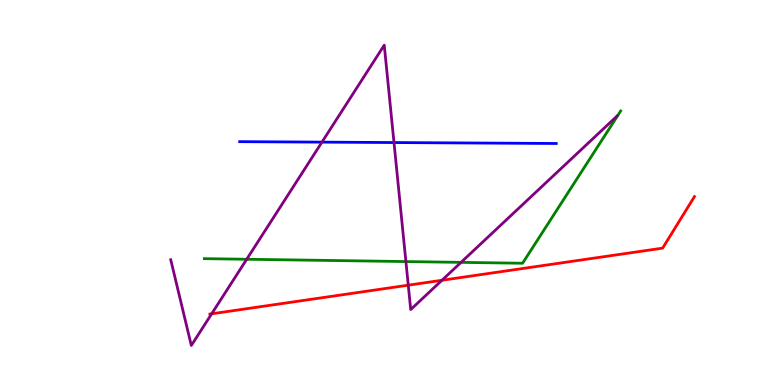[{'lines': ['blue', 'red'], 'intersections': []}, {'lines': ['green', 'red'], 'intersections': []}, {'lines': ['purple', 'red'], 'intersections': [{'x': 2.73, 'y': 1.85}, {'x': 5.27, 'y': 2.59}, {'x': 5.7, 'y': 2.72}]}, {'lines': ['blue', 'green'], 'intersections': []}, {'lines': ['blue', 'purple'], 'intersections': [{'x': 4.15, 'y': 6.31}, {'x': 5.08, 'y': 6.3}]}, {'lines': ['green', 'purple'], 'intersections': [{'x': 3.18, 'y': 3.27}, {'x': 5.24, 'y': 3.21}, {'x': 5.95, 'y': 3.19}]}]